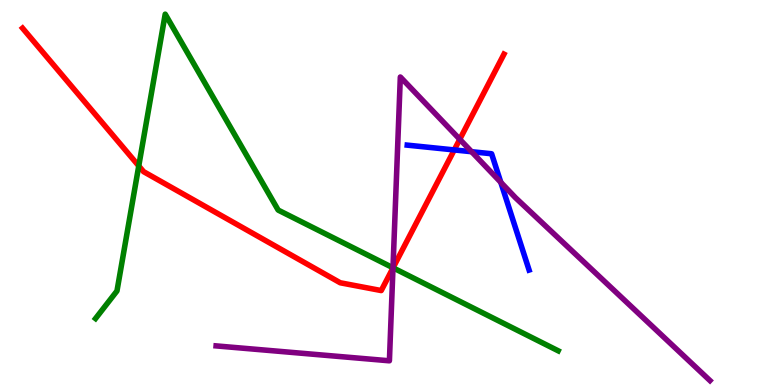[{'lines': ['blue', 'red'], 'intersections': [{'x': 5.86, 'y': 6.11}]}, {'lines': ['green', 'red'], 'intersections': [{'x': 1.79, 'y': 5.69}, {'x': 5.07, 'y': 3.04}]}, {'lines': ['purple', 'red'], 'intersections': [{'x': 5.07, 'y': 3.04}, {'x': 5.93, 'y': 6.38}]}, {'lines': ['blue', 'green'], 'intersections': []}, {'lines': ['blue', 'purple'], 'intersections': [{'x': 6.09, 'y': 6.06}, {'x': 6.46, 'y': 5.26}]}, {'lines': ['green', 'purple'], 'intersections': [{'x': 5.07, 'y': 3.04}]}]